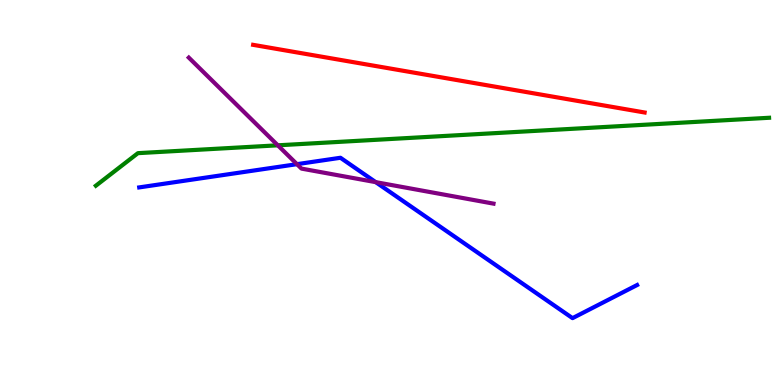[{'lines': ['blue', 'red'], 'intersections': []}, {'lines': ['green', 'red'], 'intersections': []}, {'lines': ['purple', 'red'], 'intersections': []}, {'lines': ['blue', 'green'], 'intersections': []}, {'lines': ['blue', 'purple'], 'intersections': [{'x': 3.83, 'y': 5.74}, {'x': 4.85, 'y': 5.27}]}, {'lines': ['green', 'purple'], 'intersections': [{'x': 3.58, 'y': 6.23}]}]